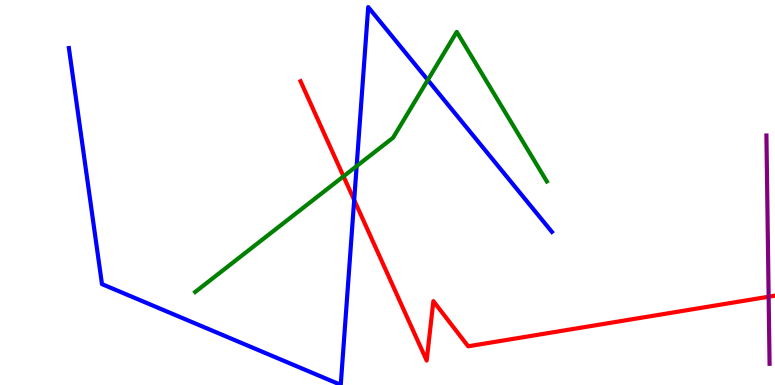[{'lines': ['blue', 'red'], 'intersections': [{'x': 4.57, 'y': 4.8}]}, {'lines': ['green', 'red'], 'intersections': [{'x': 4.43, 'y': 5.42}]}, {'lines': ['purple', 'red'], 'intersections': [{'x': 9.92, 'y': 2.29}]}, {'lines': ['blue', 'green'], 'intersections': [{'x': 4.6, 'y': 5.69}, {'x': 5.52, 'y': 7.92}]}, {'lines': ['blue', 'purple'], 'intersections': []}, {'lines': ['green', 'purple'], 'intersections': []}]